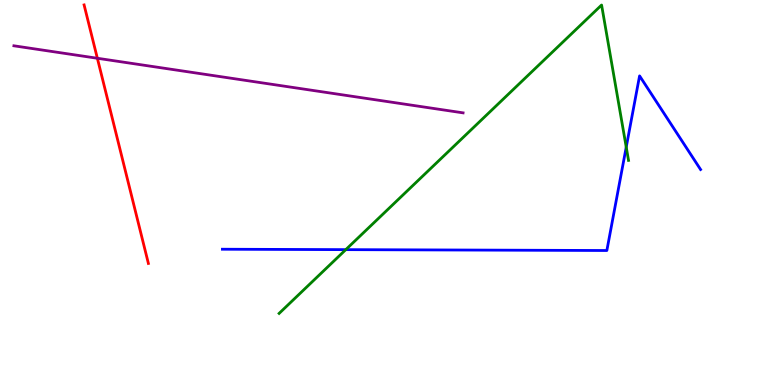[{'lines': ['blue', 'red'], 'intersections': []}, {'lines': ['green', 'red'], 'intersections': []}, {'lines': ['purple', 'red'], 'intersections': [{'x': 1.26, 'y': 8.49}]}, {'lines': ['blue', 'green'], 'intersections': [{'x': 4.46, 'y': 3.52}, {'x': 8.08, 'y': 6.18}]}, {'lines': ['blue', 'purple'], 'intersections': []}, {'lines': ['green', 'purple'], 'intersections': []}]